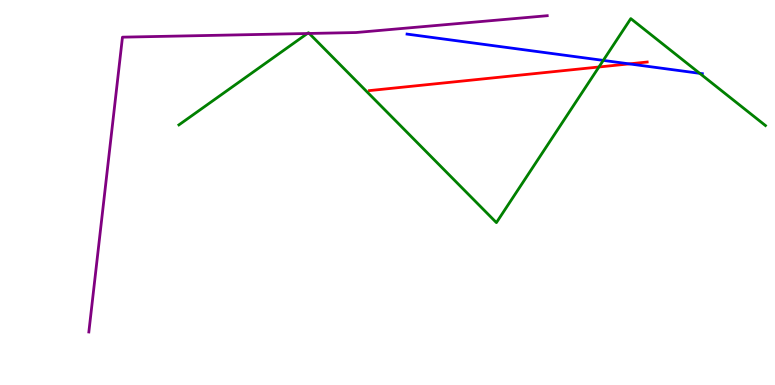[{'lines': ['blue', 'red'], 'intersections': [{'x': 8.12, 'y': 8.34}]}, {'lines': ['green', 'red'], 'intersections': [{'x': 7.73, 'y': 8.26}]}, {'lines': ['purple', 'red'], 'intersections': []}, {'lines': ['blue', 'green'], 'intersections': [{'x': 7.78, 'y': 8.43}, {'x': 9.03, 'y': 8.1}]}, {'lines': ['blue', 'purple'], 'intersections': []}, {'lines': ['green', 'purple'], 'intersections': [{'x': 3.97, 'y': 9.13}, {'x': 3.99, 'y': 9.13}]}]